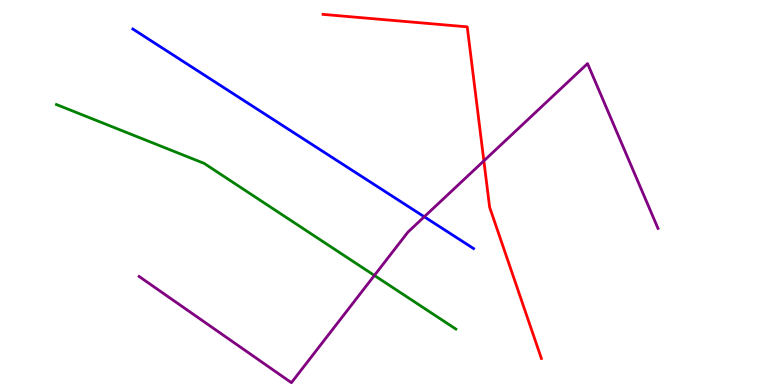[{'lines': ['blue', 'red'], 'intersections': []}, {'lines': ['green', 'red'], 'intersections': []}, {'lines': ['purple', 'red'], 'intersections': [{'x': 6.24, 'y': 5.82}]}, {'lines': ['blue', 'green'], 'intersections': []}, {'lines': ['blue', 'purple'], 'intersections': [{'x': 5.47, 'y': 4.37}]}, {'lines': ['green', 'purple'], 'intersections': [{'x': 4.83, 'y': 2.85}]}]